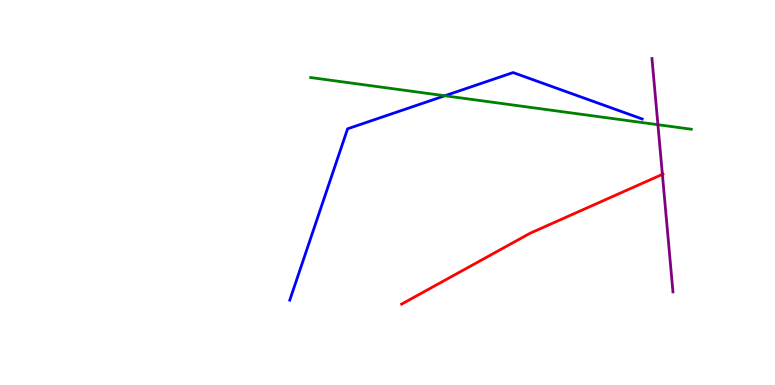[{'lines': ['blue', 'red'], 'intersections': []}, {'lines': ['green', 'red'], 'intersections': []}, {'lines': ['purple', 'red'], 'intersections': [{'x': 8.55, 'y': 5.47}]}, {'lines': ['blue', 'green'], 'intersections': [{'x': 5.74, 'y': 7.51}]}, {'lines': ['blue', 'purple'], 'intersections': []}, {'lines': ['green', 'purple'], 'intersections': [{'x': 8.49, 'y': 6.76}]}]